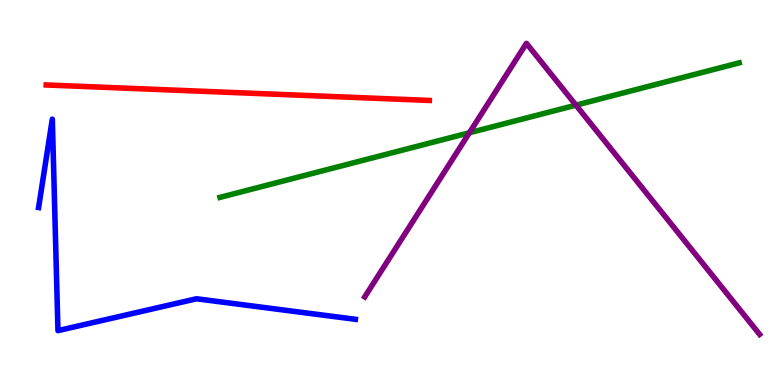[{'lines': ['blue', 'red'], 'intersections': []}, {'lines': ['green', 'red'], 'intersections': []}, {'lines': ['purple', 'red'], 'intersections': []}, {'lines': ['blue', 'green'], 'intersections': []}, {'lines': ['blue', 'purple'], 'intersections': []}, {'lines': ['green', 'purple'], 'intersections': [{'x': 6.06, 'y': 6.55}, {'x': 7.43, 'y': 7.27}]}]